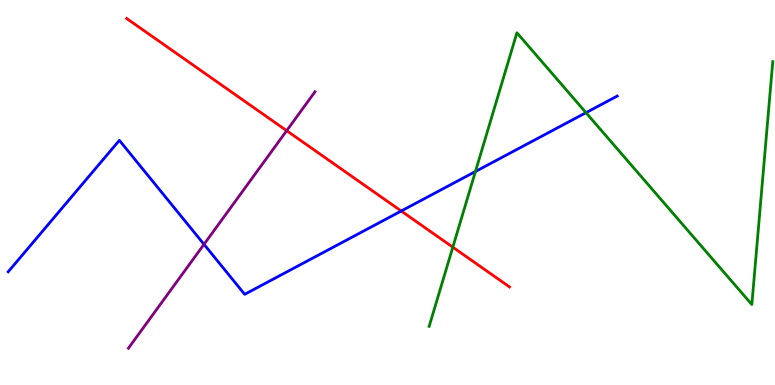[{'lines': ['blue', 'red'], 'intersections': [{'x': 5.18, 'y': 4.52}]}, {'lines': ['green', 'red'], 'intersections': [{'x': 5.84, 'y': 3.58}]}, {'lines': ['purple', 'red'], 'intersections': [{'x': 3.7, 'y': 6.61}]}, {'lines': ['blue', 'green'], 'intersections': [{'x': 6.13, 'y': 5.55}, {'x': 7.56, 'y': 7.07}]}, {'lines': ['blue', 'purple'], 'intersections': [{'x': 2.63, 'y': 3.65}]}, {'lines': ['green', 'purple'], 'intersections': []}]